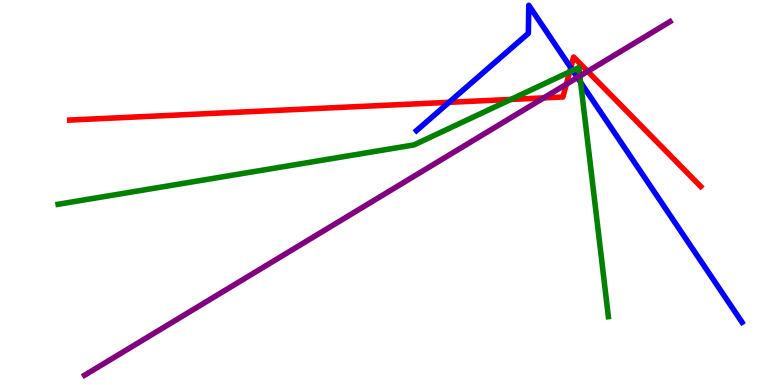[{'lines': ['blue', 'red'], 'intersections': [{'x': 5.79, 'y': 7.34}, {'x': 7.36, 'y': 8.24}]}, {'lines': ['green', 'red'], 'intersections': [{'x': 6.59, 'y': 7.42}, {'x': 7.35, 'y': 8.13}]}, {'lines': ['purple', 'red'], 'intersections': [{'x': 7.02, 'y': 7.46}, {'x': 7.31, 'y': 7.81}, {'x': 7.58, 'y': 8.15}]}, {'lines': ['blue', 'green'], 'intersections': [{'x': 7.39, 'y': 8.17}, {'x': 7.49, 'y': 7.86}]}, {'lines': ['blue', 'purple'], 'intersections': [{'x': 7.45, 'y': 7.99}]}, {'lines': ['green', 'purple'], 'intersections': [{'x': 7.48, 'y': 8.02}]}]